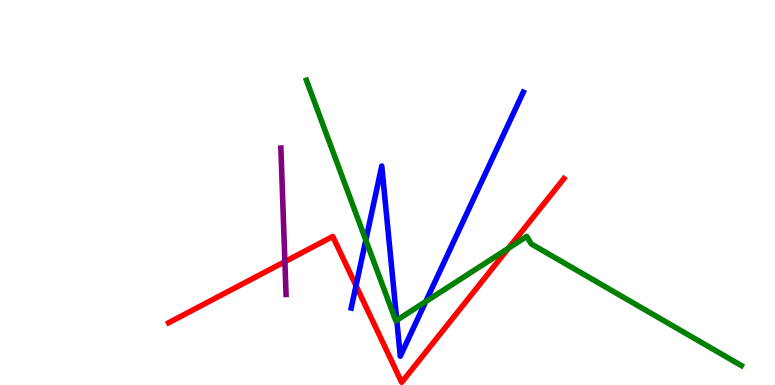[{'lines': ['blue', 'red'], 'intersections': [{'x': 4.59, 'y': 2.58}]}, {'lines': ['green', 'red'], 'intersections': [{'x': 6.56, 'y': 3.55}]}, {'lines': ['purple', 'red'], 'intersections': [{'x': 3.68, 'y': 3.2}]}, {'lines': ['blue', 'green'], 'intersections': [{'x': 4.72, 'y': 3.76}, {'x': 5.12, 'y': 1.68}, {'x': 5.49, 'y': 2.17}]}, {'lines': ['blue', 'purple'], 'intersections': []}, {'lines': ['green', 'purple'], 'intersections': []}]